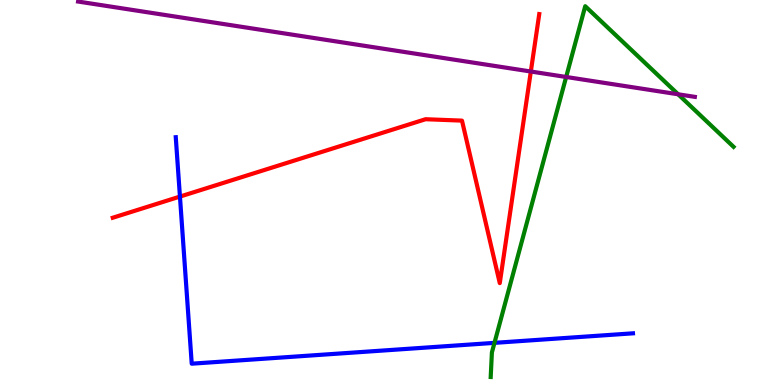[{'lines': ['blue', 'red'], 'intersections': [{'x': 2.32, 'y': 4.89}]}, {'lines': ['green', 'red'], 'intersections': []}, {'lines': ['purple', 'red'], 'intersections': [{'x': 6.85, 'y': 8.14}]}, {'lines': ['blue', 'green'], 'intersections': [{'x': 6.38, 'y': 1.09}]}, {'lines': ['blue', 'purple'], 'intersections': []}, {'lines': ['green', 'purple'], 'intersections': [{'x': 7.31, 'y': 8.0}, {'x': 8.75, 'y': 7.55}]}]